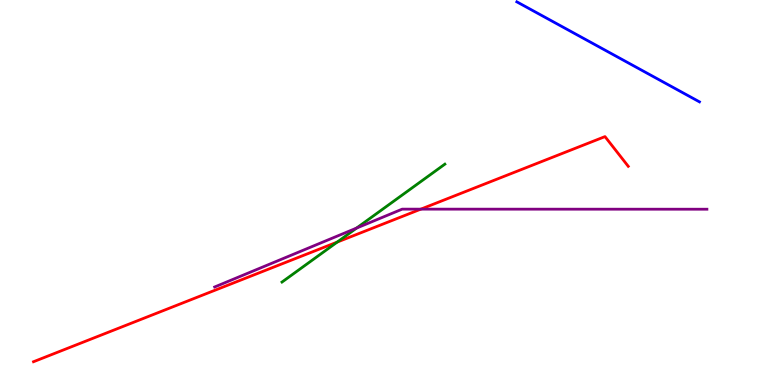[{'lines': ['blue', 'red'], 'intersections': []}, {'lines': ['green', 'red'], 'intersections': [{'x': 4.35, 'y': 3.71}]}, {'lines': ['purple', 'red'], 'intersections': [{'x': 5.43, 'y': 4.57}]}, {'lines': ['blue', 'green'], 'intersections': []}, {'lines': ['blue', 'purple'], 'intersections': []}, {'lines': ['green', 'purple'], 'intersections': [{'x': 4.6, 'y': 4.08}]}]